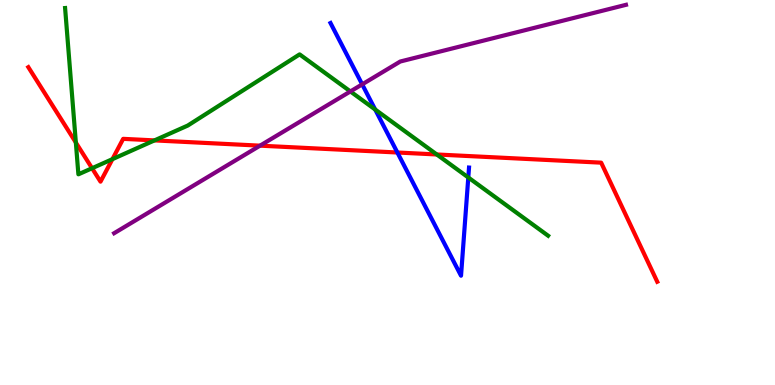[{'lines': ['blue', 'red'], 'intersections': [{'x': 5.13, 'y': 6.04}]}, {'lines': ['green', 'red'], 'intersections': [{'x': 0.979, 'y': 6.3}, {'x': 1.19, 'y': 5.63}, {'x': 1.45, 'y': 5.87}, {'x': 1.99, 'y': 6.35}, {'x': 5.64, 'y': 5.99}]}, {'lines': ['purple', 'red'], 'intersections': [{'x': 3.36, 'y': 6.22}]}, {'lines': ['blue', 'green'], 'intersections': [{'x': 4.84, 'y': 7.16}, {'x': 6.04, 'y': 5.39}]}, {'lines': ['blue', 'purple'], 'intersections': [{'x': 4.67, 'y': 7.81}]}, {'lines': ['green', 'purple'], 'intersections': [{'x': 4.52, 'y': 7.63}]}]